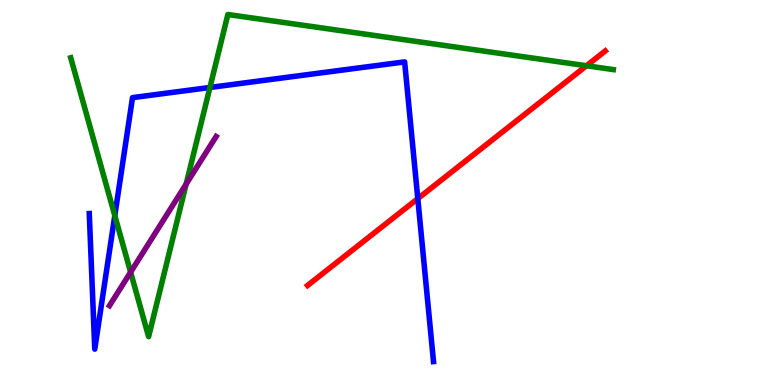[{'lines': ['blue', 'red'], 'intersections': [{'x': 5.39, 'y': 4.84}]}, {'lines': ['green', 'red'], 'intersections': [{'x': 7.57, 'y': 8.29}]}, {'lines': ['purple', 'red'], 'intersections': []}, {'lines': ['blue', 'green'], 'intersections': [{'x': 1.48, 'y': 4.4}, {'x': 2.71, 'y': 7.73}]}, {'lines': ['blue', 'purple'], 'intersections': []}, {'lines': ['green', 'purple'], 'intersections': [{'x': 1.69, 'y': 2.93}, {'x': 2.4, 'y': 5.22}]}]